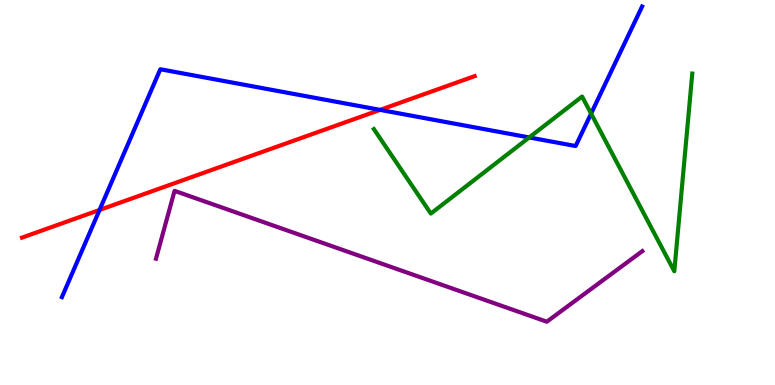[{'lines': ['blue', 'red'], 'intersections': [{'x': 1.28, 'y': 4.55}, {'x': 4.9, 'y': 7.15}]}, {'lines': ['green', 'red'], 'intersections': []}, {'lines': ['purple', 'red'], 'intersections': []}, {'lines': ['blue', 'green'], 'intersections': [{'x': 6.83, 'y': 6.43}, {'x': 7.63, 'y': 7.05}]}, {'lines': ['blue', 'purple'], 'intersections': []}, {'lines': ['green', 'purple'], 'intersections': []}]